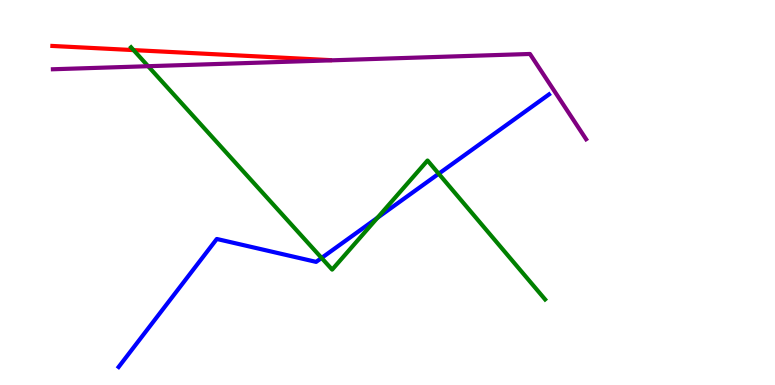[{'lines': ['blue', 'red'], 'intersections': []}, {'lines': ['green', 'red'], 'intersections': [{'x': 1.72, 'y': 8.7}]}, {'lines': ['purple', 'red'], 'intersections': []}, {'lines': ['blue', 'green'], 'intersections': [{'x': 4.15, 'y': 3.3}, {'x': 4.87, 'y': 4.34}, {'x': 5.66, 'y': 5.49}]}, {'lines': ['blue', 'purple'], 'intersections': []}, {'lines': ['green', 'purple'], 'intersections': [{'x': 1.91, 'y': 8.28}]}]